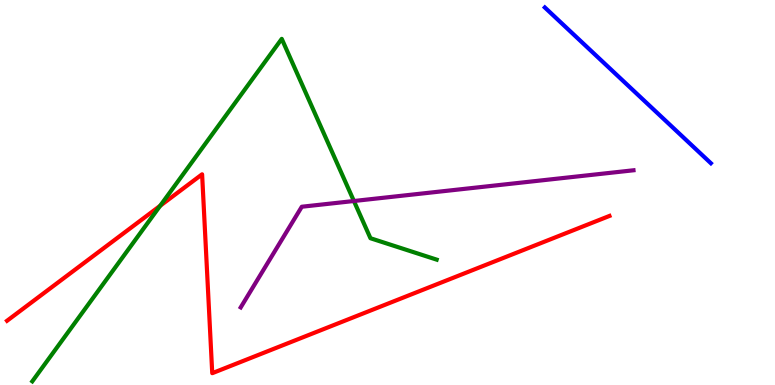[{'lines': ['blue', 'red'], 'intersections': []}, {'lines': ['green', 'red'], 'intersections': [{'x': 2.07, 'y': 4.65}]}, {'lines': ['purple', 'red'], 'intersections': []}, {'lines': ['blue', 'green'], 'intersections': []}, {'lines': ['blue', 'purple'], 'intersections': []}, {'lines': ['green', 'purple'], 'intersections': [{'x': 4.57, 'y': 4.78}]}]